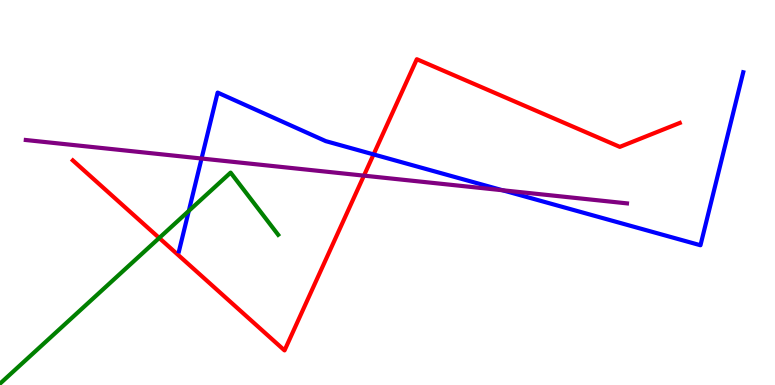[{'lines': ['blue', 'red'], 'intersections': [{'x': 4.82, 'y': 5.99}]}, {'lines': ['green', 'red'], 'intersections': [{'x': 2.05, 'y': 3.82}]}, {'lines': ['purple', 'red'], 'intersections': [{'x': 4.7, 'y': 5.44}]}, {'lines': ['blue', 'green'], 'intersections': [{'x': 2.44, 'y': 4.52}]}, {'lines': ['blue', 'purple'], 'intersections': [{'x': 2.6, 'y': 5.88}, {'x': 6.48, 'y': 5.06}]}, {'lines': ['green', 'purple'], 'intersections': []}]